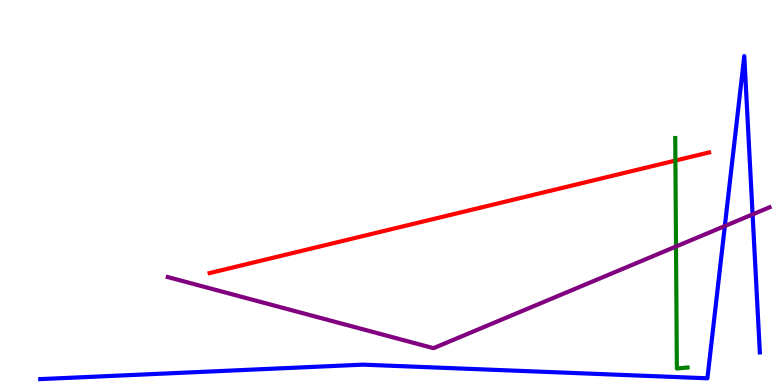[{'lines': ['blue', 'red'], 'intersections': []}, {'lines': ['green', 'red'], 'intersections': [{'x': 8.71, 'y': 5.83}]}, {'lines': ['purple', 'red'], 'intersections': []}, {'lines': ['blue', 'green'], 'intersections': []}, {'lines': ['blue', 'purple'], 'intersections': [{'x': 9.35, 'y': 4.13}, {'x': 9.71, 'y': 4.43}]}, {'lines': ['green', 'purple'], 'intersections': [{'x': 8.72, 'y': 3.6}]}]